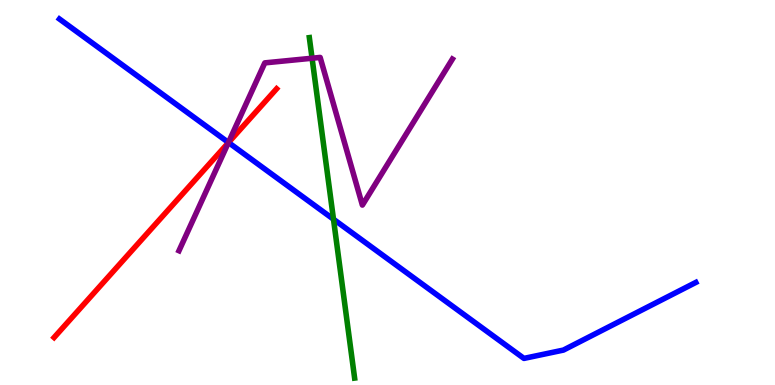[{'lines': ['blue', 'red'], 'intersections': [{'x': 2.95, 'y': 6.3}]}, {'lines': ['green', 'red'], 'intersections': []}, {'lines': ['purple', 'red'], 'intersections': [{'x': 2.95, 'y': 6.29}]}, {'lines': ['blue', 'green'], 'intersections': [{'x': 4.3, 'y': 4.31}]}, {'lines': ['blue', 'purple'], 'intersections': [{'x': 2.95, 'y': 6.3}]}, {'lines': ['green', 'purple'], 'intersections': [{'x': 4.03, 'y': 8.49}]}]